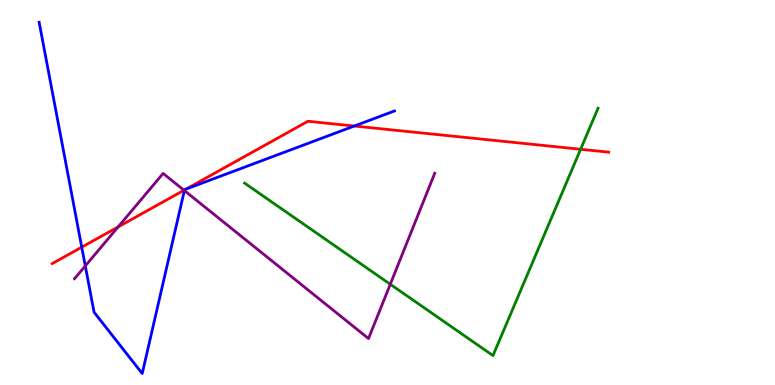[{'lines': ['blue', 'red'], 'intersections': [{'x': 1.05, 'y': 3.58}, {'x': 2.38, 'y': 5.07}, {'x': 2.4, 'y': 5.09}, {'x': 4.57, 'y': 6.73}]}, {'lines': ['green', 'red'], 'intersections': [{'x': 7.49, 'y': 6.12}]}, {'lines': ['purple', 'red'], 'intersections': [{'x': 1.52, 'y': 4.11}, {'x': 2.37, 'y': 5.06}]}, {'lines': ['blue', 'green'], 'intersections': []}, {'lines': ['blue', 'purple'], 'intersections': [{'x': 1.1, 'y': 3.09}, {'x': 2.38, 'y': 5.05}]}, {'lines': ['green', 'purple'], 'intersections': [{'x': 5.04, 'y': 2.62}]}]